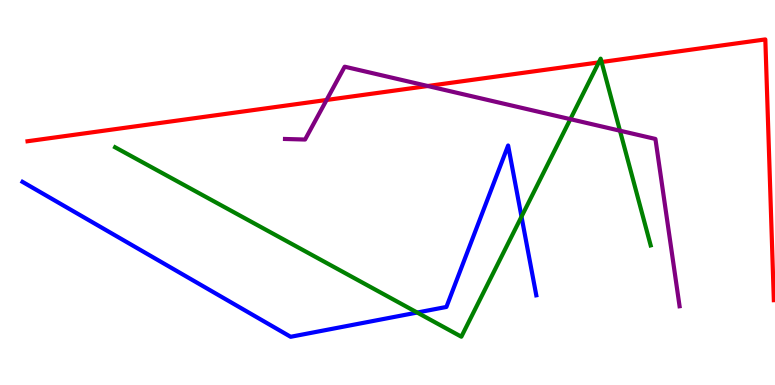[{'lines': ['blue', 'red'], 'intersections': []}, {'lines': ['green', 'red'], 'intersections': [{'x': 7.73, 'y': 8.38}, {'x': 7.76, 'y': 8.39}]}, {'lines': ['purple', 'red'], 'intersections': [{'x': 4.21, 'y': 7.4}, {'x': 5.52, 'y': 7.77}]}, {'lines': ['blue', 'green'], 'intersections': [{'x': 5.38, 'y': 1.88}, {'x': 6.73, 'y': 4.37}]}, {'lines': ['blue', 'purple'], 'intersections': []}, {'lines': ['green', 'purple'], 'intersections': [{'x': 7.36, 'y': 6.9}, {'x': 8.0, 'y': 6.61}]}]